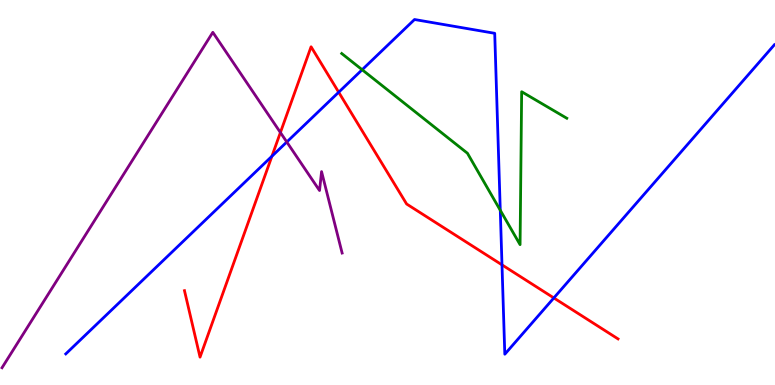[{'lines': ['blue', 'red'], 'intersections': [{'x': 3.51, 'y': 5.94}, {'x': 4.37, 'y': 7.6}, {'x': 6.48, 'y': 3.12}, {'x': 7.15, 'y': 2.26}]}, {'lines': ['green', 'red'], 'intersections': []}, {'lines': ['purple', 'red'], 'intersections': [{'x': 3.62, 'y': 6.56}]}, {'lines': ['blue', 'green'], 'intersections': [{'x': 4.67, 'y': 8.19}, {'x': 6.46, 'y': 4.54}]}, {'lines': ['blue', 'purple'], 'intersections': [{'x': 3.7, 'y': 6.31}]}, {'lines': ['green', 'purple'], 'intersections': []}]